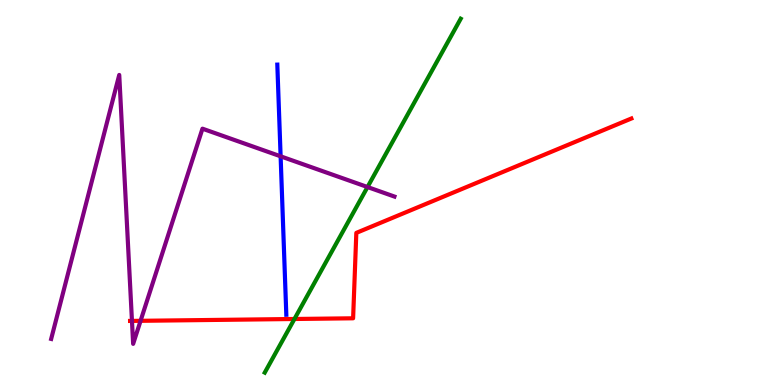[{'lines': ['blue', 'red'], 'intersections': []}, {'lines': ['green', 'red'], 'intersections': [{'x': 3.8, 'y': 1.71}]}, {'lines': ['purple', 'red'], 'intersections': [{'x': 1.7, 'y': 1.66}, {'x': 1.81, 'y': 1.67}]}, {'lines': ['blue', 'green'], 'intersections': []}, {'lines': ['blue', 'purple'], 'intersections': [{'x': 3.62, 'y': 5.94}]}, {'lines': ['green', 'purple'], 'intersections': [{'x': 4.74, 'y': 5.14}]}]